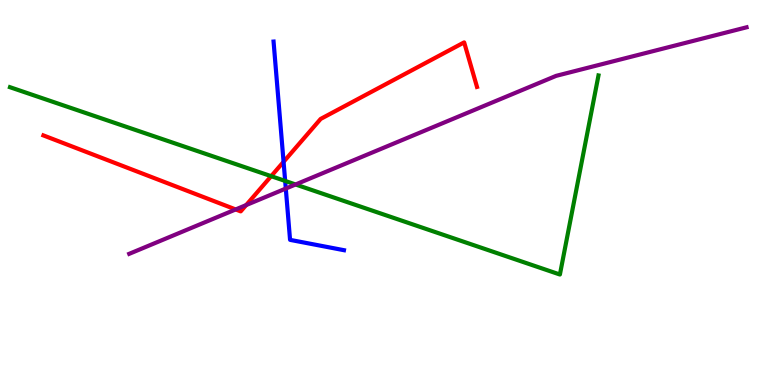[{'lines': ['blue', 'red'], 'intersections': [{'x': 3.66, 'y': 5.8}]}, {'lines': ['green', 'red'], 'intersections': [{'x': 3.5, 'y': 5.42}]}, {'lines': ['purple', 'red'], 'intersections': [{'x': 3.04, 'y': 4.56}, {'x': 3.18, 'y': 4.67}]}, {'lines': ['blue', 'green'], 'intersections': [{'x': 3.68, 'y': 5.3}]}, {'lines': ['blue', 'purple'], 'intersections': [{'x': 3.69, 'y': 5.1}]}, {'lines': ['green', 'purple'], 'intersections': [{'x': 3.81, 'y': 5.21}]}]